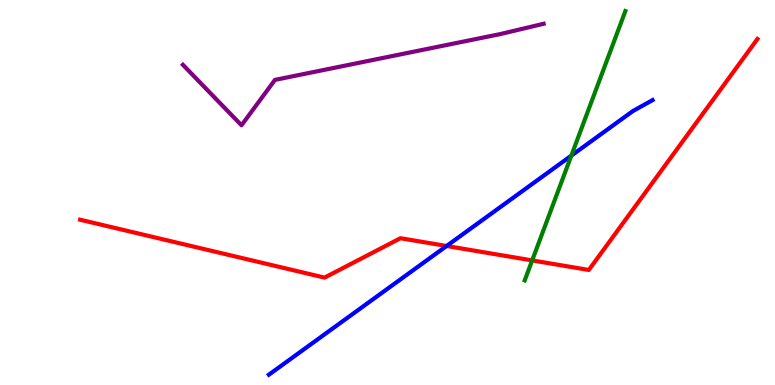[{'lines': ['blue', 'red'], 'intersections': [{'x': 5.76, 'y': 3.61}]}, {'lines': ['green', 'red'], 'intersections': [{'x': 6.87, 'y': 3.24}]}, {'lines': ['purple', 'red'], 'intersections': []}, {'lines': ['blue', 'green'], 'intersections': [{'x': 7.37, 'y': 5.96}]}, {'lines': ['blue', 'purple'], 'intersections': []}, {'lines': ['green', 'purple'], 'intersections': []}]